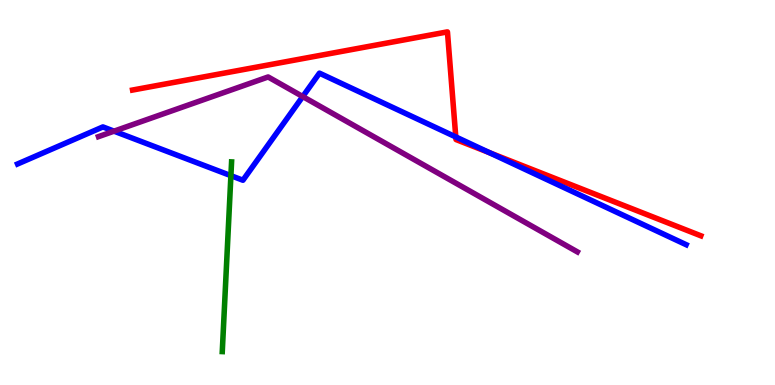[{'lines': ['blue', 'red'], 'intersections': [{'x': 5.88, 'y': 6.44}, {'x': 6.32, 'y': 6.03}]}, {'lines': ['green', 'red'], 'intersections': []}, {'lines': ['purple', 'red'], 'intersections': []}, {'lines': ['blue', 'green'], 'intersections': [{'x': 2.98, 'y': 5.44}]}, {'lines': ['blue', 'purple'], 'intersections': [{'x': 1.47, 'y': 6.59}, {'x': 3.91, 'y': 7.49}]}, {'lines': ['green', 'purple'], 'intersections': []}]